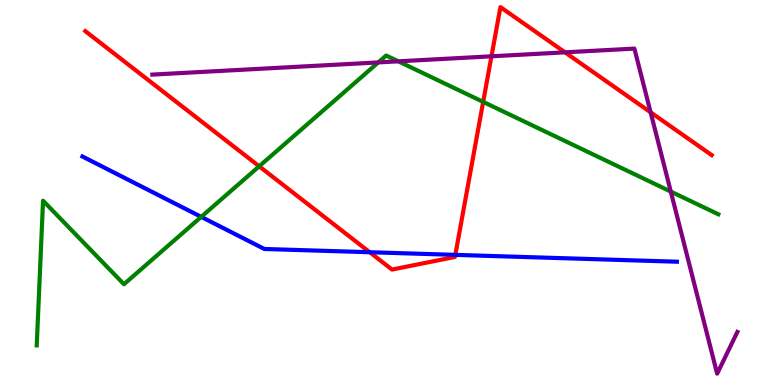[{'lines': ['blue', 'red'], 'intersections': [{'x': 4.77, 'y': 3.45}, {'x': 5.88, 'y': 3.38}]}, {'lines': ['green', 'red'], 'intersections': [{'x': 3.34, 'y': 5.68}, {'x': 6.23, 'y': 7.35}]}, {'lines': ['purple', 'red'], 'intersections': [{'x': 6.34, 'y': 8.54}, {'x': 7.29, 'y': 8.64}, {'x': 8.4, 'y': 7.08}]}, {'lines': ['blue', 'green'], 'intersections': [{'x': 2.6, 'y': 4.37}]}, {'lines': ['blue', 'purple'], 'intersections': []}, {'lines': ['green', 'purple'], 'intersections': [{'x': 4.88, 'y': 8.38}, {'x': 5.14, 'y': 8.41}, {'x': 8.66, 'y': 5.02}]}]